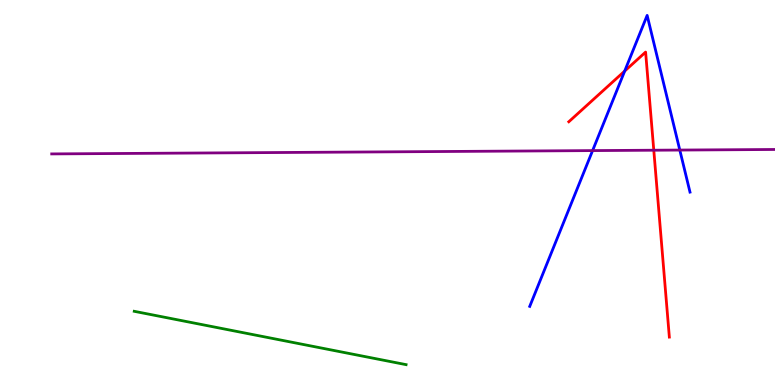[{'lines': ['blue', 'red'], 'intersections': [{'x': 8.06, 'y': 8.15}]}, {'lines': ['green', 'red'], 'intersections': []}, {'lines': ['purple', 'red'], 'intersections': [{'x': 8.44, 'y': 6.1}]}, {'lines': ['blue', 'green'], 'intersections': []}, {'lines': ['blue', 'purple'], 'intersections': [{'x': 7.65, 'y': 6.09}, {'x': 8.77, 'y': 6.1}]}, {'lines': ['green', 'purple'], 'intersections': []}]